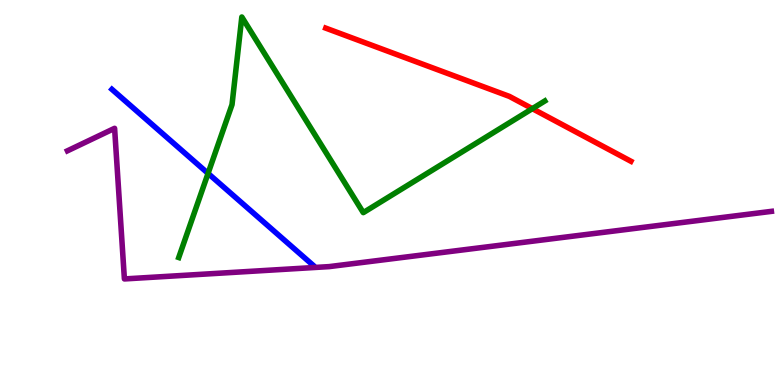[{'lines': ['blue', 'red'], 'intersections': []}, {'lines': ['green', 'red'], 'intersections': [{'x': 6.87, 'y': 7.18}]}, {'lines': ['purple', 'red'], 'intersections': []}, {'lines': ['blue', 'green'], 'intersections': [{'x': 2.68, 'y': 5.5}]}, {'lines': ['blue', 'purple'], 'intersections': []}, {'lines': ['green', 'purple'], 'intersections': []}]